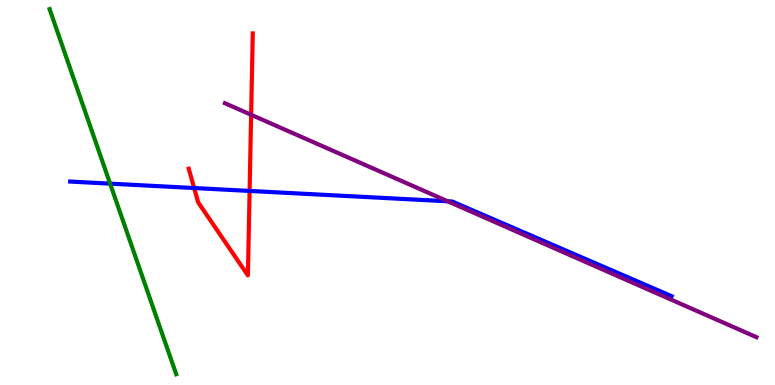[{'lines': ['blue', 'red'], 'intersections': [{'x': 2.51, 'y': 5.12}, {'x': 3.22, 'y': 5.04}]}, {'lines': ['green', 'red'], 'intersections': []}, {'lines': ['purple', 'red'], 'intersections': [{'x': 3.24, 'y': 7.02}]}, {'lines': ['blue', 'green'], 'intersections': [{'x': 1.42, 'y': 5.23}]}, {'lines': ['blue', 'purple'], 'intersections': [{'x': 5.78, 'y': 4.77}]}, {'lines': ['green', 'purple'], 'intersections': []}]